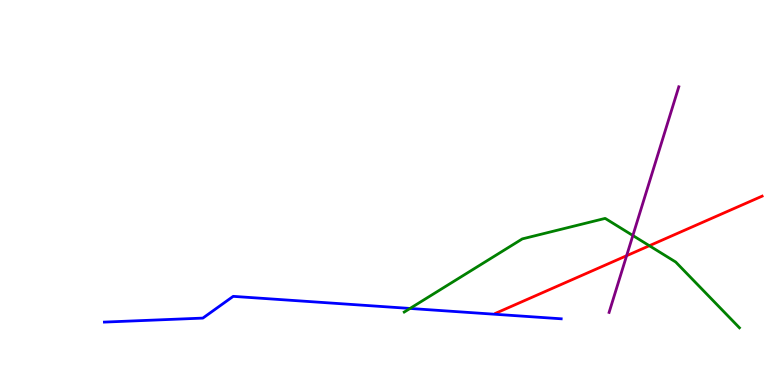[{'lines': ['blue', 'red'], 'intersections': []}, {'lines': ['green', 'red'], 'intersections': [{'x': 8.38, 'y': 3.62}]}, {'lines': ['purple', 'red'], 'intersections': [{'x': 8.09, 'y': 3.36}]}, {'lines': ['blue', 'green'], 'intersections': [{'x': 5.29, 'y': 1.99}]}, {'lines': ['blue', 'purple'], 'intersections': []}, {'lines': ['green', 'purple'], 'intersections': [{'x': 8.17, 'y': 3.88}]}]